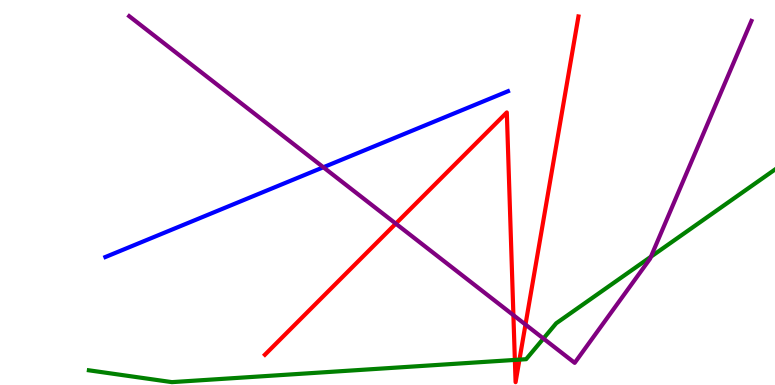[{'lines': ['blue', 'red'], 'intersections': []}, {'lines': ['green', 'red'], 'intersections': [{'x': 6.64, 'y': 0.651}, {'x': 6.7, 'y': 0.659}]}, {'lines': ['purple', 'red'], 'intersections': [{'x': 5.11, 'y': 4.19}, {'x': 6.62, 'y': 1.81}, {'x': 6.78, 'y': 1.57}]}, {'lines': ['blue', 'green'], 'intersections': []}, {'lines': ['blue', 'purple'], 'intersections': [{'x': 4.17, 'y': 5.66}]}, {'lines': ['green', 'purple'], 'intersections': [{'x': 7.01, 'y': 1.21}, {'x': 8.4, 'y': 3.33}]}]